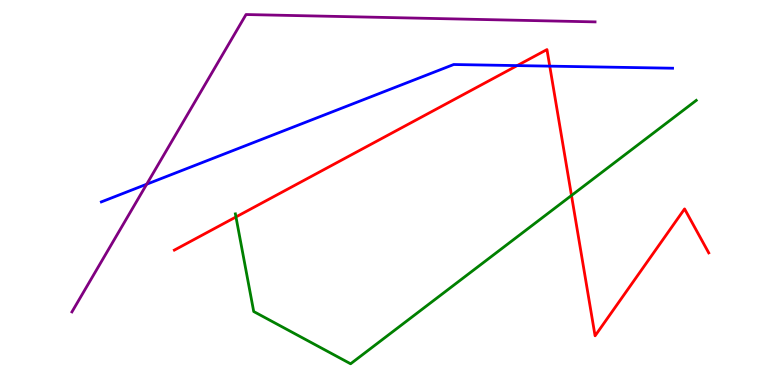[{'lines': ['blue', 'red'], 'intersections': [{'x': 6.67, 'y': 8.3}, {'x': 7.09, 'y': 8.28}]}, {'lines': ['green', 'red'], 'intersections': [{'x': 3.04, 'y': 4.36}, {'x': 7.37, 'y': 4.92}]}, {'lines': ['purple', 'red'], 'intersections': []}, {'lines': ['blue', 'green'], 'intersections': []}, {'lines': ['blue', 'purple'], 'intersections': [{'x': 1.89, 'y': 5.22}]}, {'lines': ['green', 'purple'], 'intersections': []}]